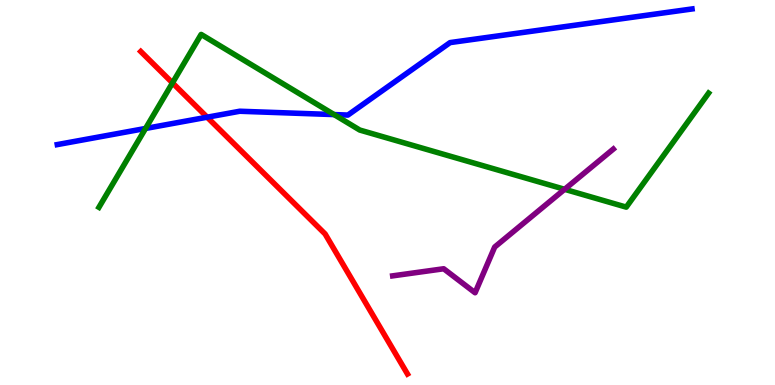[{'lines': ['blue', 'red'], 'intersections': [{'x': 2.67, 'y': 6.96}]}, {'lines': ['green', 'red'], 'intersections': [{'x': 2.23, 'y': 7.85}]}, {'lines': ['purple', 'red'], 'intersections': []}, {'lines': ['blue', 'green'], 'intersections': [{'x': 1.88, 'y': 6.66}, {'x': 4.31, 'y': 7.02}]}, {'lines': ['blue', 'purple'], 'intersections': []}, {'lines': ['green', 'purple'], 'intersections': [{'x': 7.29, 'y': 5.08}]}]